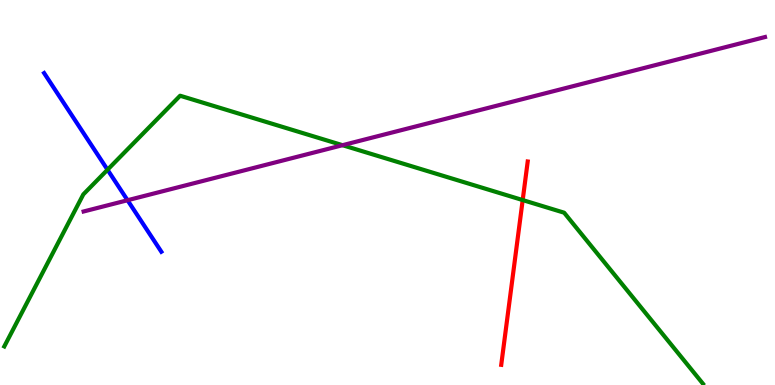[{'lines': ['blue', 'red'], 'intersections': []}, {'lines': ['green', 'red'], 'intersections': [{'x': 6.74, 'y': 4.8}]}, {'lines': ['purple', 'red'], 'intersections': []}, {'lines': ['blue', 'green'], 'intersections': [{'x': 1.39, 'y': 5.59}]}, {'lines': ['blue', 'purple'], 'intersections': [{'x': 1.65, 'y': 4.8}]}, {'lines': ['green', 'purple'], 'intersections': [{'x': 4.42, 'y': 6.23}]}]